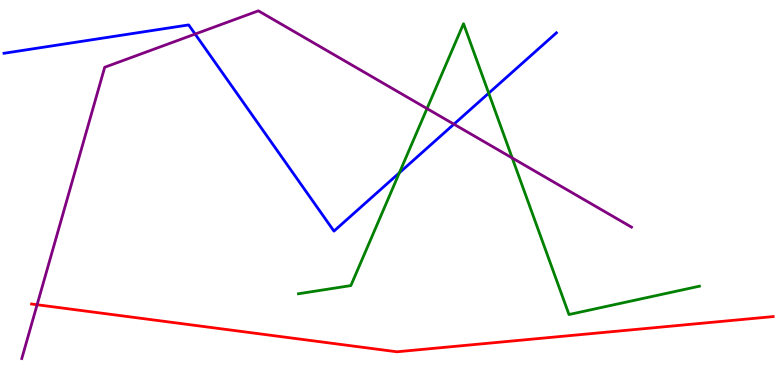[{'lines': ['blue', 'red'], 'intersections': []}, {'lines': ['green', 'red'], 'intersections': []}, {'lines': ['purple', 'red'], 'intersections': [{'x': 0.479, 'y': 2.08}]}, {'lines': ['blue', 'green'], 'intersections': [{'x': 5.15, 'y': 5.51}, {'x': 6.31, 'y': 7.58}]}, {'lines': ['blue', 'purple'], 'intersections': [{'x': 2.52, 'y': 9.12}, {'x': 5.86, 'y': 6.77}]}, {'lines': ['green', 'purple'], 'intersections': [{'x': 5.51, 'y': 7.18}, {'x': 6.61, 'y': 5.9}]}]